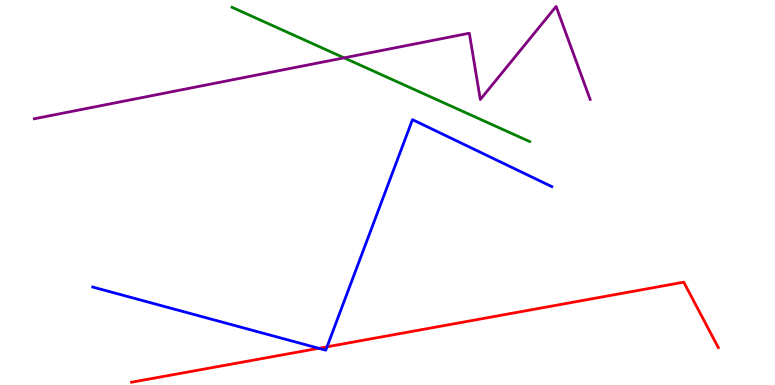[{'lines': ['blue', 'red'], 'intersections': [{'x': 4.11, 'y': 0.953}, {'x': 4.22, 'y': 0.992}]}, {'lines': ['green', 'red'], 'intersections': []}, {'lines': ['purple', 'red'], 'intersections': []}, {'lines': ['blue', 'green'], 'intersections': []}, {'lines': ['blue', 'purple'], 'intersections': []}, {'lines': ['green', 'purple'], 'intersections': [{'x': 4.44, 'y': 8.5}]}]